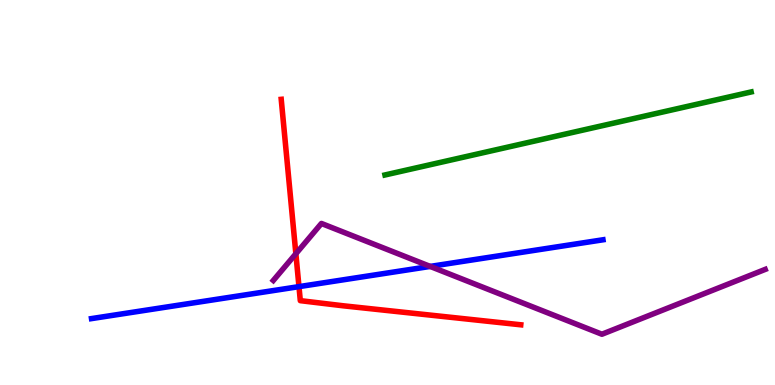[{'lines': ['blue', 'red'], 'intersections': [{'x': 3.86, 'y': 2.56}]}, {'lines': ['green', 'red'], 'intersections': []}, {'lines': ['purple', 'red'], 'intersections': [{'x': 3.82, 'y': 3.41}]}, {'lines': ['blue', 'green'], 'intersections': []}, {'lines': ['blue', 'purple'], 'intersections': [{'x': 5.55, 'y': 3.08}]}, {'lines': ['green', 'purple'], 'intersections': []}]